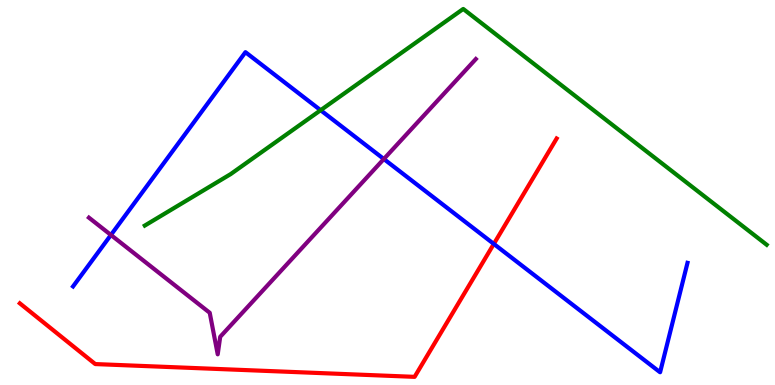[{'lines': ['blue', 'red'], 'intersections': [{'x': 6.37, 'y': 3.66}]}, {'lines': ['green', 'red'], 'intersections': []}, {'lines': ['purple', 'red'], 'intersections': []}, {'lines': ['blue', 'green'], 'intersections': [{'x': 4.14, 'y': 7.14}]}, {'lines': ['blue', 'purple'], 'intersections': [{'x': 1.43, 'y': 3.9}, {'x': 4.95, 'y': 5.87}]}, {'lines': ['green', 'purple'], 'intersections': []}]